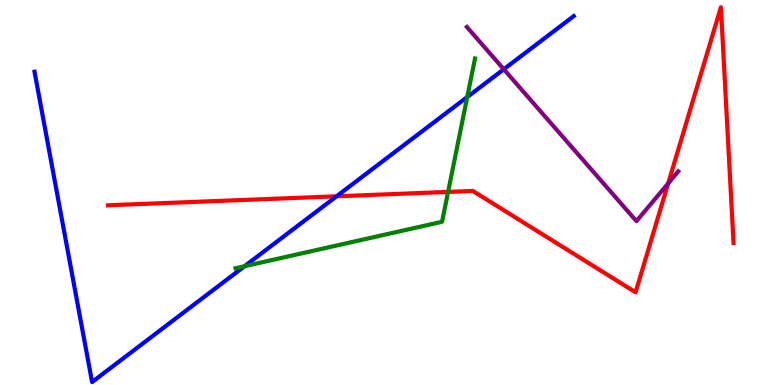[{'lines': ['blue', 'red'], 'intersections': [{'x': 4.34, 'y': 4.9}]}, {'lines': ['green', 'red'], 'intersections': [{'x': 5.78, 'y': 5.02}]}, {'lines': ['purple', 'red'], 'intersections': [{'x': 8.62, 'y': 5.24}]}, {'lines': ['blue', 'green'], 'intersections': [{'x': 3.16, 'y': 3.08}, {'x': 6.03, 'y': 7.48}]}, {'lines': ['blue', 'purple'], 'intersections': [{'x': 6.5, 'y': 8.2}]}, {'lines': ['green', 'purple'], 'intersections': []}]